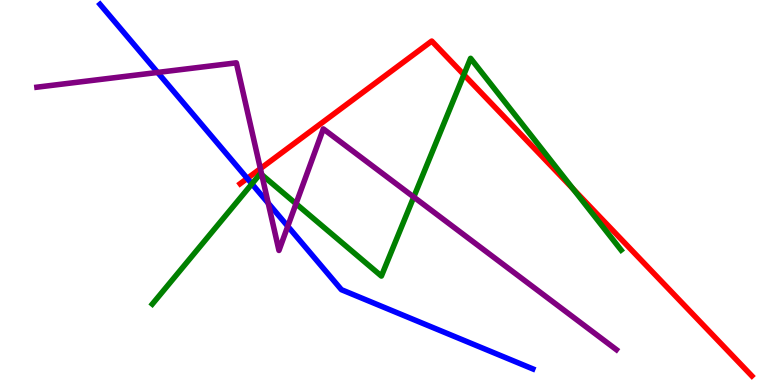[{'lines': ['blue', 'red'], 'intersections': [{'x': 3.19, 'y': 5.37}]}, {'lines': ['green', 'red'], 'intersections': [{'x': 5.99, 'y': 8.06}, {'x': 7.4, 'y': 5.09}]}, {'lines': ['purple', 'red'], 'intersections': [{'x': 3.36, 'y': 5.62}]}, {'lines': ['blue', 'green'], 'intersections': [{'x': 3.25, 'y': 5.22}]}, {'lines': ['blue', 'purple'], 'intersections': [{'x': 2.03, 'y': 8.12}, {'x': 3.46, 'y': 4.72}, {'x': 3.71, 'y': 4.12}]}, {'lines': ['green', 'purple'], 'intersections': [{'x': 3.38, 'y': 5.46}, {'x': 3.82, 'y': 4.71}, {'x': 5.34, 'y': 4.88}]}]